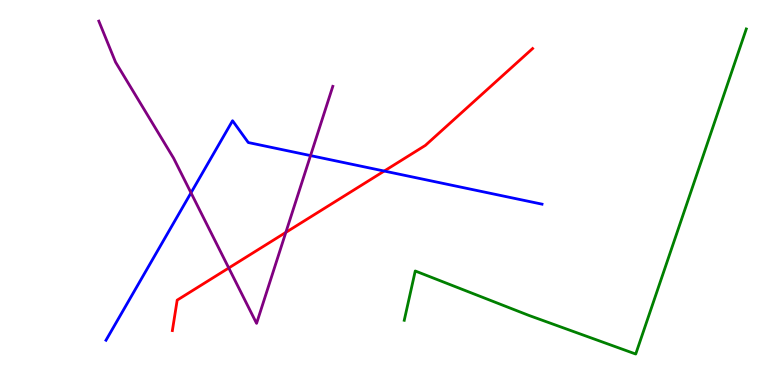[{'lines': ['blue', 'red'], 'intersections': [{'x': 4.96, 'y': 5.56}]}, {'lines': ['green', 'red'], 'intersections': []}, {'lines': ['purple', 'red'], 'intersections': [{'x': 2.95, 'y': 3.04}, {'x': 3.69, 'y': 3.96}]}, {'lines': ['blue', 'green'], 'intersections': []}, {'lines': ['blue', 'purple'], 'intersections': [{'x': 2.46, 'y': 4.99}, {'x': 4.01, 'y': 5.96}]}, {'lines': ['green', 'purple'], 'intersections': []}]